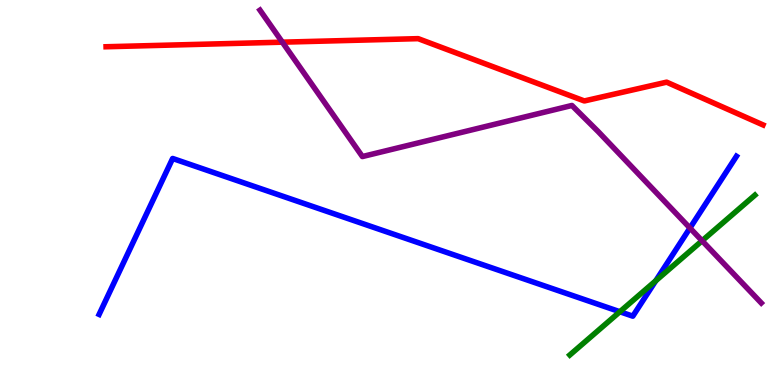[{'lines': ['blue', 'red'], 'intersections': []}, {'lines': ['green', 'red'], 'intersections': []}, {'lines': ['purple', 'red'], 'intersections': [{'x': 3.64, 'y': 8.9}]}, {'lines': ['blue', 'green'], 'intersections': [{'x': 8.0, 'y': 1.9}, {'x': 8.46, 'y': 2.71}]}, {'lines': ['blue', 'purple'], 'intersections': [{'x': 8.9, 'y': 4.08}]}, {'lines': ['green', 'purple'], 'intersections': [{'x': 9.06, 'y': 3.75}]}]